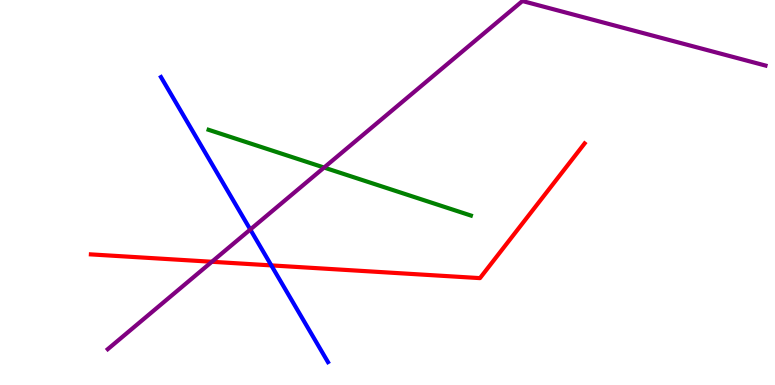[{'lines': ['blue', 'red'], 'intersections': [{'x': 3.5, 'y': 3.11}]}, {'lines': ['green', 'red'], 'intersections': []}, {'lines': ['purple', 'red'], 'intersections': [{'x': 2.73, 'y': 3.2}]}, {'lines': ['blue', 'green'], 'intersections': []}, {'lines': ['blue', 'purple'], 'intersections': [{'x': 3.23, 'y': 4.04}]}, {'lines': ['green', 'purple'], 'intersections': [{'x': 4.18, 'y': 5.65}]}]